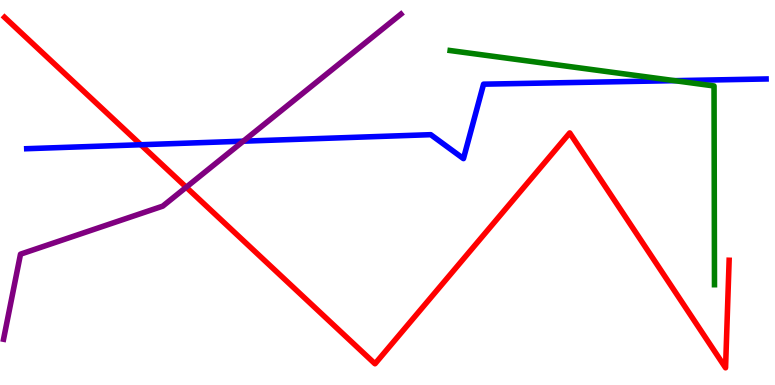[{'lines': ['blue', 'red'], 'intersections': [{'x': 1.82, 'y': 6.24}]}, {'lines': ['green', 'red'], 'intersections': []}, {'lines': ['purple', 'red'], 'intersections': [{'x': 2.4, 'y': 5.14}]}, {'lines': ['blue', 'green'], 'intersections': [{'x': 8.7, 'y': 7.91}]}, {'lines': ['blue', 'purple'], 'intersections': [{'x': 3.14, 'y': 6.33}]}, {'lines': ['green', 'purple'], 'intersections': []}]